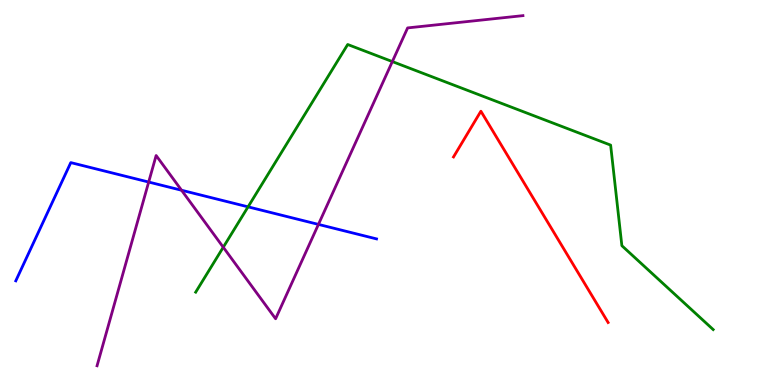[{'lines': ['blue', 'red'], 'intersections': []}, {'lines': ['green', 'red'], 'intersections': []}, {'lines': ['purple', 'red'], 'intersections': []}, {'lines': ['blue', 'green'], 'intersections': [{'x': 3.2, 'y': 4.63}]}, {'lines': ['blue', 'purple'], 'intersections': [{'x': 1.92, 'y': 5.27}, {'x': 2.34, 'y': 5.06}, {'x': 4.11, 'y': 4.17}]}, {'lines': ['green', 'purple'], 'intersections': [{'x': 2.88, 'y': 3.58}, {'x': 5.06, 'y': 8.4}]}]